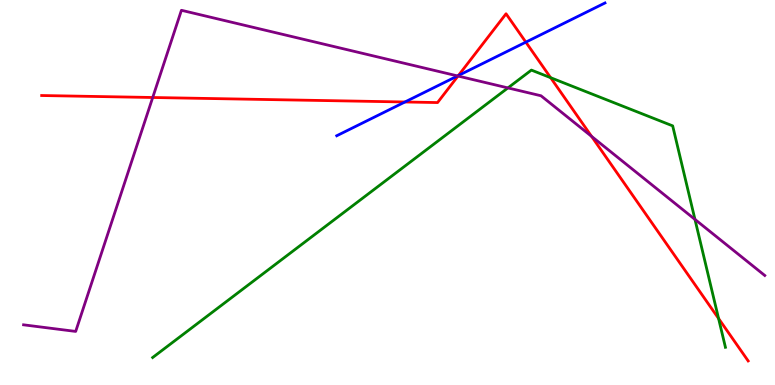[{'lines': ['blue', 'red'], 'intersections': [{'x': 5.23, 'y': 7.35}, {'x': 5.91, 'y': 8.04}, {'x': 6.79, 'y': 8.91}]}, {'lines': ['green', 'red'], 'intersections': [{'x': 7.1, 'y': 7.98}, {'x': 9.27, 'y': 1.73}]}, {'lines': ['purple', 'red'], 'intersections': [{'x': 1.97, 'y': 7.47}, {'x': 5.91, 'y': 8.02}, {'x': 7.63, 'y': 6.46}]}, {'lines': ['blue', 'green'], 'intersections': []}, {'lines': ['blue', 'purple'], 'intersections': [{'x': 5.9, 'y': 8.03}]}, {'lines': ['green', 'purple'], 'intersections': [{'x': 6.55, 'y': 7.72}, {'x': 8.97, 'y': 4.3}]}]